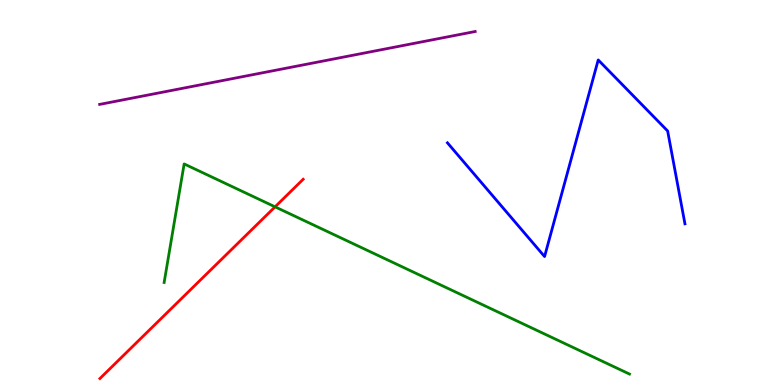[{'lines': ['blue', 'red'], 'intersections': []}, {'lines': ['green', 'red'], 'intersections': [{'x': 3.55, 'y': 4.63}]}, {'lines': ['purple', 'red'], 'intersections': []}, {'lines': ['blue', 'green'], 'intersections': []}, {'lines': ['blue', 'purple'], 'intersections': []}, {'lines': ['green', 'purple'], 'intersections': []}]